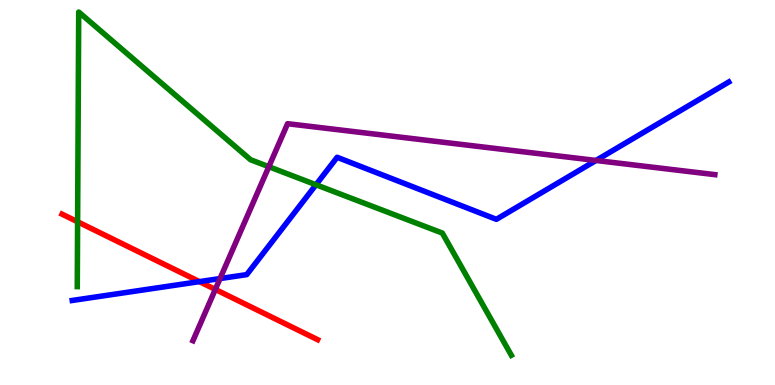[{'lines': ['blue', 'red'], 'intersections': [{'x': 2.57, 'y': 2.69}]}, {'lines': ['green', 'red'], 'intersections': [{'x': 1.0, 'y': 4.24}]}, {'lines': ['purple', 'red'], 'intersections': [{'x': 2.78, 'y': 2.48}]}, {'lines': ['blue', 'green'], 'intersections': [{'x': 4.08, 'y': 5.2}]}, {'lines': ['blue', 'purple'], 'intersections': [{'x': 2.84, 'y': 2.76}, {'x': 7.69, 'y': 5.83}]}, {'lines': ['green', 'purple'], 'intersections': [{'x': 3.47, 'y': 5.67}]}]